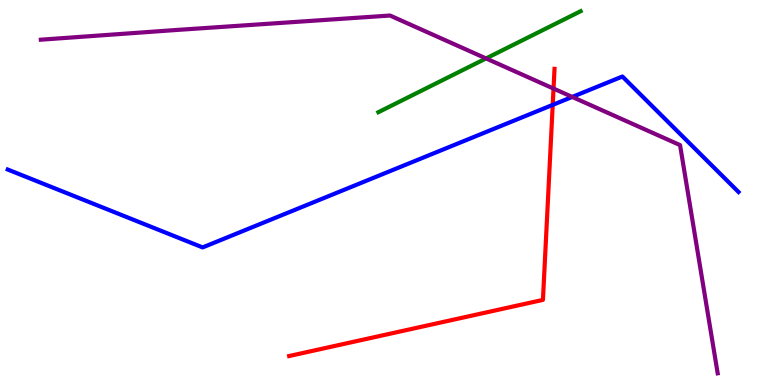[{'lines': ['blue', 'red'], 'intersections': [{'x': 7.13, 'y': 7.28}]}, {'lines': ['green', 'red'], 'intersections': []}, {'lines': ['purple', 'red'], 'intersections': [{'x': 7.14, 'y': 7.7}]}, {'lines': ['blue', 'green'], 'intersections': []}, {'lines': ['blue', 'purple'], 'intersections': [{'x': 7.38, 'y': 7.48}]}, {'lines': ['green', 'purple'], 'intersections': [{'x': 6.27, 'y': 8.48}]}]